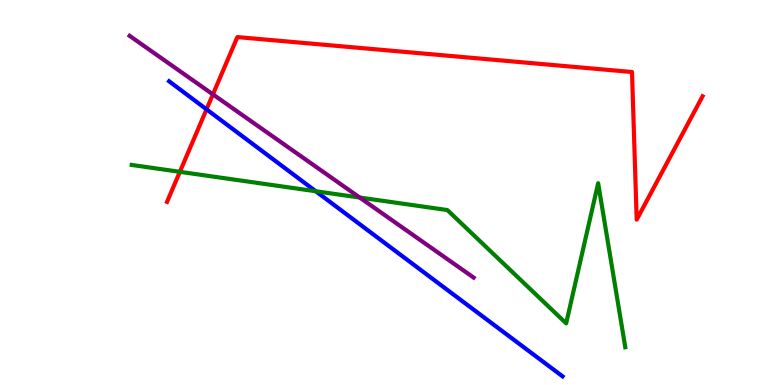[{'lines': ['blue', 'red'], 'intersections': [{'x': 2.66, 'y': 7.16}]}, {'lines': ['green', 'red'], 'intersections': [{'x': 2.32, 'y': 5.54}]}, {'lines': ['purple', 'red'], 'intersections': [{'x': 2.75, 'y': 7.55}]}, {'lines': ['blue', 'green'], 'intersections': [{'x': 4.07, 'y': 5.03}]}, {'lines': ['blue', 'purple'], 'intersections': []}, {'lines': ['green', 'purple'], 'intersections': [{'x': 4.64, 'y': 4.87}]}]